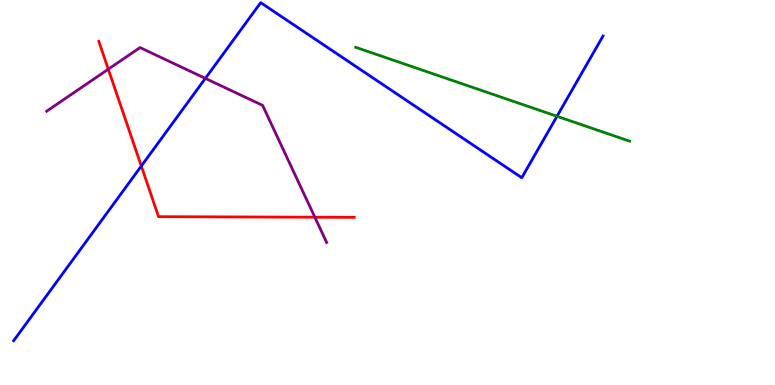[{'lines': ['blue', 'red'], 'intersections': [{'x': 1.82, 'y': 5.69}]}, {'lines': ['green', 'red'], 'intersections': []}, {'lines': ['purple', 'red'], 'intersections': [{'x': 1.4, 'y': 8.2}, {'x': 4.06, 'y': 4.36}]}, {'lines': ['blue', 'green'], 'intersections': [{'x': 7.19, 'y': 6.98}]}, {'lines': ['blue', 'purple'], 'intersections': [{'x': 2.65, 'y': 7.96}]}, {'lines': ['green', 'purple'], 'intersections': []}]